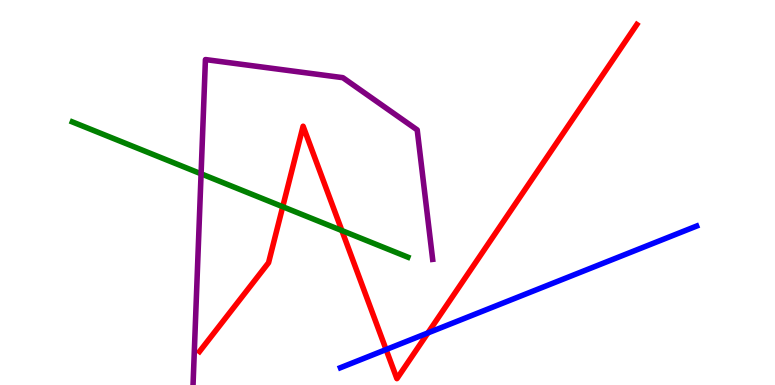[{'lines': ['blue', 'red'], 'intersections': [{'x': 4.98, 'y': 0.921}, {'x': 5.52, 'y': 1.35}]}, {'lines': ['green', 'red'], 'intersections': [{'x': 3.65, 'y': 4.63}, {'x': 4.41, 'y': 4.01}]}, {'lines': ['purple', 'red'], 'intersections': []}, {'lines': ['blue', 'green'], 'intersections': []}, {'lines': ['blue', 'purple'], 'intersections': []}, {'lines': ['green', 'purple'], 'intersections': [{'x': 2.59, 'y': 5.49}]}]